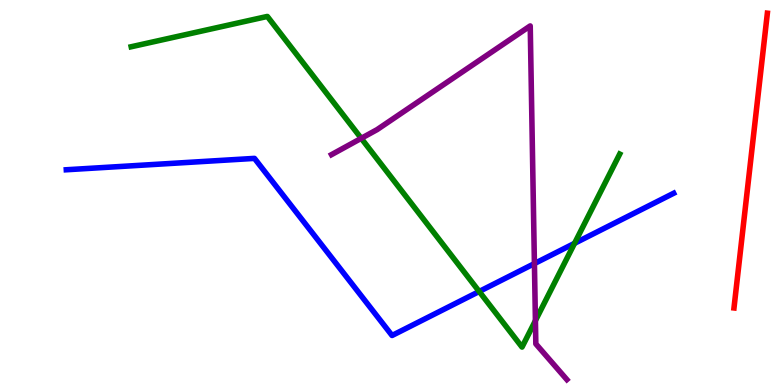[{'lines': ['blue', 'red'], 'intersections': []}, {'lines': ['green', 'red'], 'intersections': []}, {'lines': ['purple', 'red'], 'intersections': []}, {'lines': ['blue', 'green'], 'intersections': [{'x': 6.18, 'y': 2.43}, {'x': 7.41, 'y': 3.68}]}, {'lines': ['blue', 'purple'], 'intersections': [{'x': 6.9, 'y': 3.15}]}, {'lines': ['green', 'purple'], 'intersections': [{'x': 4.66, 'y': 6.41}, {'x': 6.91, 'y': 1.67}]}]